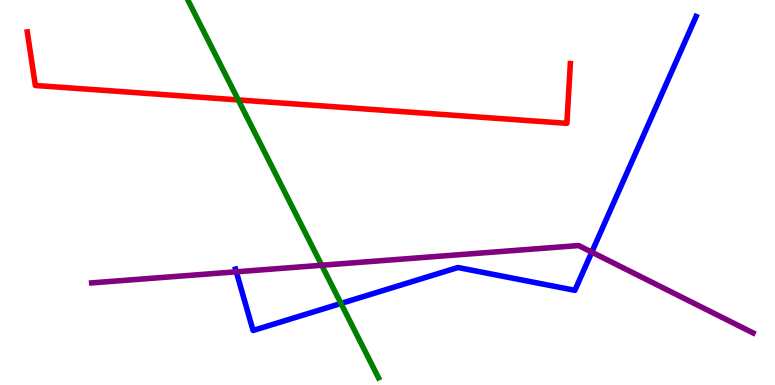[{'lines': ['blue', 'red'], 'intersections': []}, {'lines': ['green', 'red'], 'intersections': [{'x': 3.07, 'y': 7.4}]}, {'lines': ['purple', 'red'], 'intersections': []}, {'lines': ['blue', 'green'], 'intersections': [{'x': 4.4, 'y': 2.12}]}, {'lines': ['blue', 'purple'], 'intersections': [{'x': 3.05, 'y': 2.94}, {'x': 7.64, 'y': 3.45}]}, {'lines': ['green', 'purple'], 'intersections': [{'x': 4.15, 'y': 3.11}]}]